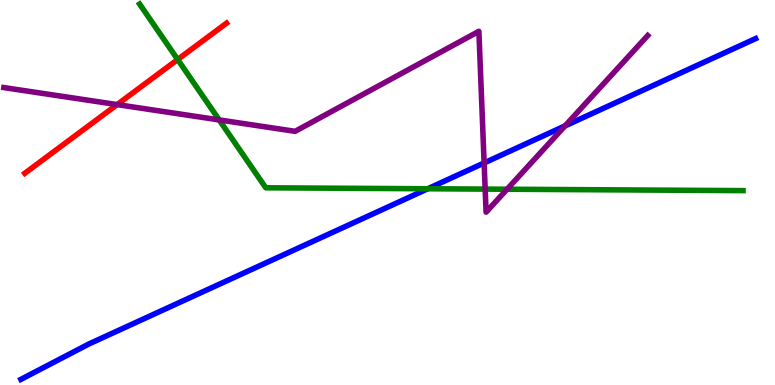[{'lines': ['blue', 'red'], 'intersections': []}, {'lines': ['green', 'red'], 'intersections': [{'x': 2.29, 'y': 8.45}]}, {'lines': ['purple', 'red'], 'intersections': [{'x': 1.51, 'y': 7.28}]}, {'lines': ['blue', 'green'], 'intersections': [{'x': 5.52, 'y': 5.1}]}, {'lines': ['blue', 'purple'], 'intersections': [{'x': 6.25, 'y': 5.77}, {'x': 7.29, 'y': 6.73}]}, {'lines': ['green', 'purple'], 'intersections': [{'x': 2.83, 'y': 6.89}, {'x': 6.26, 'y': 5.09}, {'x': 6.54, 'y': 5.08}]}]